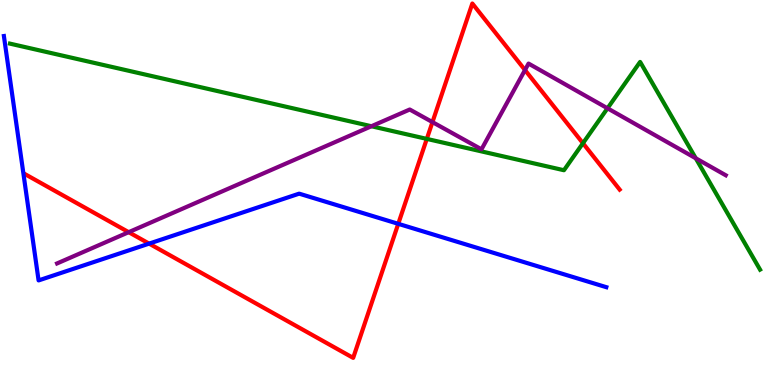[{'lines': ['blue', 'red'], 'intersections': [{'x': 1.92, 'y': 3.67}, {'x': 5.14, 'y': 4.19}]}, {'lines': ['green', 'red'], 'intersections': [{'x': 5.51, 'y': 6.39}, {'x': 7.52, 'y': 6.28}]}, {'lines': ['purple', 'red'], 'intersections': [{'x': 1.66, 'y': 3.97}, {'x': 5.58, 'y': 6.83}, {'x': 6.77, 'y': 8.18}]}, {'lines': ['blue', 'green'], 'intersections': []}, {'lines': ['blue', 'purple'], 'intersections': []}, {'lines': ['green', 'purple'], 'intersections': [{'x': 4.79, 'y': 6.72}, {'x': 7.84, 'y': 7.19}, {'x': 8.98, 'y': 5.89}]}]